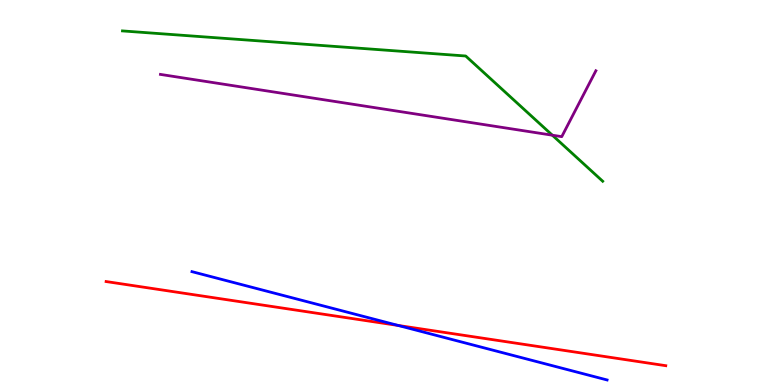[{'lines': ['blue', 'red'], 'intersections': [{'x': 5.14, 'y': 1.55}]}, {'lines': ['green', 'red'], 'intersections': []}, {'lines': ['purple', 'red'], 'intersections': []}, {'lines': ['blue', 'green'], 'intersections': []}, {'lines': ['blue', 'purple'], 'intersections': []}, {'lines': ['green', 'purple'], 'intersections': [{'x': 7.13, 'y': 6.49}]}]